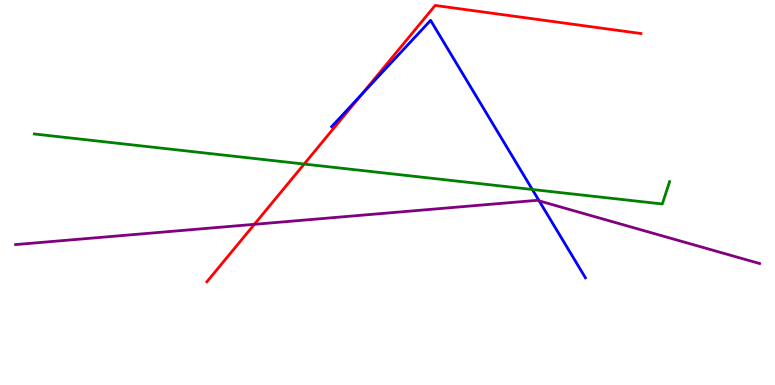[{'lines': ['blue', 'red'], 'intersections': [{'x': 4.67, 'y': 7.55}]}, {'lines': ['green', 'red'], 'intersections': [{'x': 3.92, 'y': 5.74}]}, {'lines': ['purple', 'red'], 'intersections': [{'x': 3.28, 'y': 4.17}]}, {'lines': ['blue', 'green'], 'intersections': [{'x': 6.87, 'y': 5.08}]}, {'lines': ['blue', 'purple'], 'intersections': [{'x': 6.96, 'y': 4.78}]}, {'lines': ['green', 'purple'], 'intersections': []}]